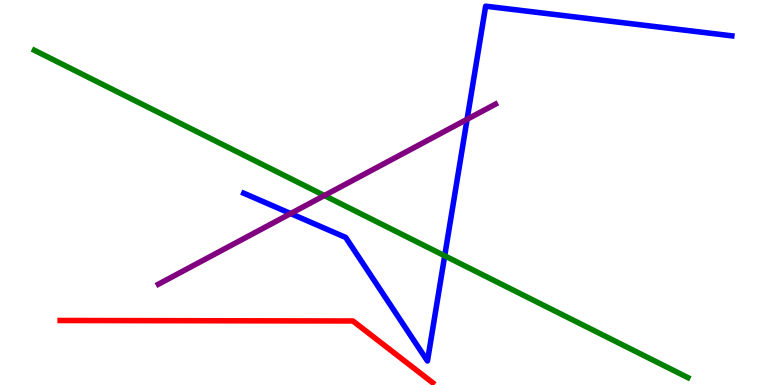[{'lines': ['blue', 'red'], 'intersections': []}, {'lines': ['green', 'red'], 'intersections': []}, {'lines': ['purple', 'red'], 'intersections': []}, {'lines': ['blue', 'green'], 'intersections': [{'x': 5.74, 'y': 3.36}]}, {'lines': ['blue', 'purple'], 'intersections': [{'x': 3.75, 'y': 4.45}, {'x': 6.03, 'y': 6.9}]}, {'lines': ['green', 'purple'], 'intersections': [{'x': 4.19, 'y': 4.92}]}]